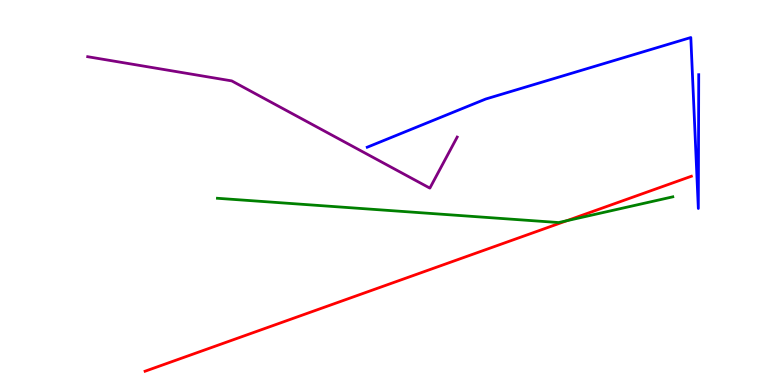[{'lines': ['blue', 'red'], 'intersections': []}, {'lines': ['green', 'red'], 'intersections': [{'x': 7.31, 'y': 4.27}]}, {'lines': ['purple', 'red'], 'intersections': []}, {'lines': ['blue', 'green'], 'intersections': []}, {'lines': ['blue', 'purple'], 'intersections': []}, {'lines': ['green', 'purple'], 'intersections': []}]